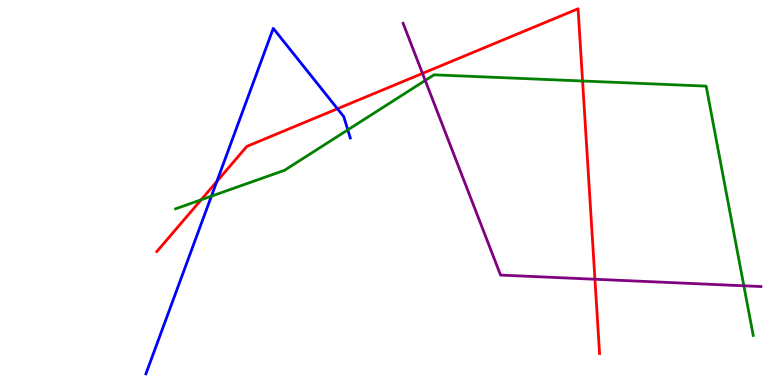[{'lines': ['blue', 'red'], 'intersections': [{'x': 2.8, 'y': 5.29}, {'x': 4.35, 'y': 7.18}]}, {'lines': ['green', 'red'], 'intersections': [{'x': 2.6, 'y': 4.81}, {'x': 7.52, 'y': 7.9}]}, {'lines': ['purple', 'red'], 'intersections': [{'x': 5.45, 'y': 8.09}, {'x': 7.68, 'y': 2.75}]}, {'lines': ['blue', 'green'], 'intersections': [{'x': 2.73, 'y': 4.9}, {'x': 4.49, 'y': 6.63}]}, {'lines': ['blue', 'purple'], 'intersections': []}, {'lines': ['green', 'purple'], 'intersections': [{'x': 5.49, 'y': 7.91}, {'x': 9.6, 'y': 2.58}]}]